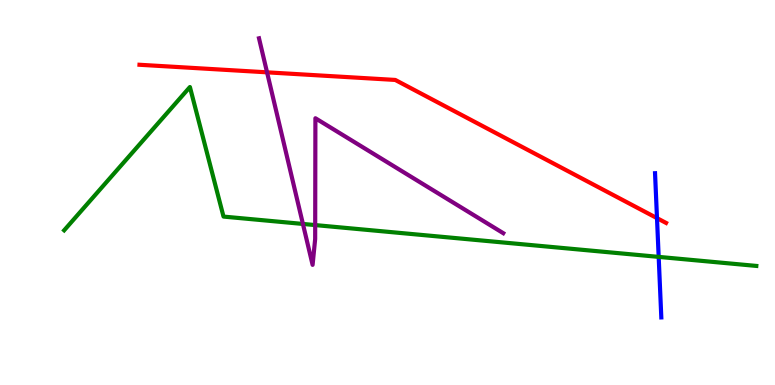[{'lines': ['blue', 'red'], 'intersections': [{'x': 8.48, 'y': 4.33}]}, {'lines': ['green', 'red'], 'intersections': []}, {'lines': ['purple', 'red'], 'intersections': [{'x': 3.45, 'y': 8.12}]}, {'lines': ['blue', 'green'], 'intersections': [{'x': 8.5, 'y': 3.33}]}, {'lines': ['blue', 'purple'], 'intersections': []}, {'lines': ['green', 'purple'], 'intersections': [{'x': 3.91, 'y': 4.18}, {'x': 4.07, 'y': 4.15}]}]